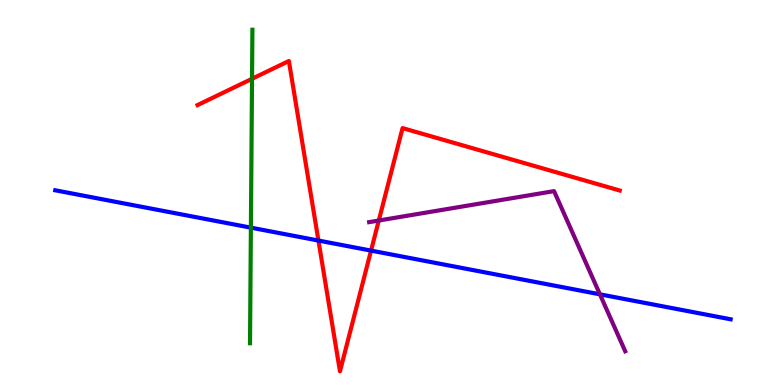[{'lines': ['blue', 'red'], 'intersections': [{'x': 4.11, 'y': 3.75}, {'x': 4.79, 'y': 3.49}]}, {'lines': ['green', 'red'], 'intersections': [{'x': 3.25, 'y': 7.95}]}, {'lines': ['purple', 'red'], 'intersections': [{'x': 4.89, 'y': 4.27}]}, {'lines': ['blue', 'green'], 'intersections': [{'x': 3.24, 'y': 4.09}]}, {'lines': ['blue', 'purple'], 'intersections': [{'x': 7.74, 'y': 2.36}]}, {'lines': ['green', 'purple'], 'intersections': []}]